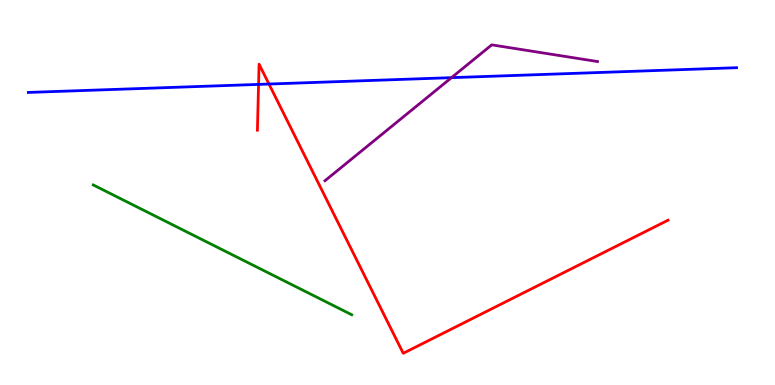[{'lines': ['blue', 'red'], 'intersections': [{'x': 3.34, 'y': 7.81}, {'x': 3.47, 'y': 7.82}]}, {'lines': ['green', 'red'], 'intersections': []}, {'lines': ['purple', 'red'], 'intersections': []}, {'lines': ['blue', 'green'], 'intersections': []}, {'lines': ['blue', 'purple'], 'intersections': [{'x': 5.83, 'y': 7.98}]}, {'lines': ['green', 'purple'], 'intersections': []}]